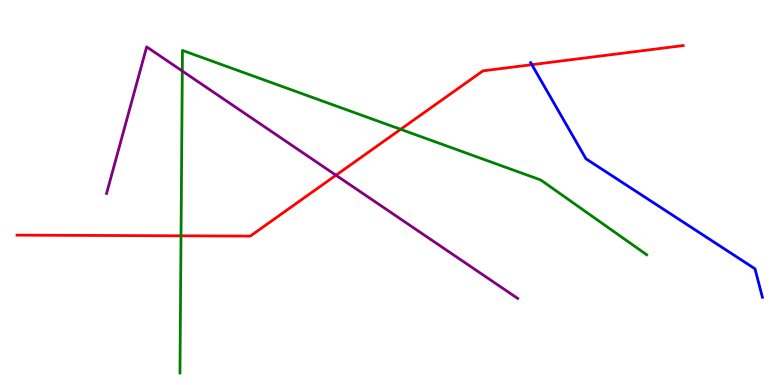[{'lines': ['blue', 'red'], 'intersections': [{'x': 6.86, 'y': 8.32}]}, {'lines': ['green', 'red'], 'intersections': [{'x': 2.34, 'y': 3.87}, {'x': 5.17, 'y': 6.64}]}, {'lines': ['purple', 'red'], 'intersections': [{'x': 4.34, 'y': 5.45}]}, {'lines': ['blue', 'green'], 'intersections': []}, {'lines': ['blue', 'purple'], 'intersections': []}, {'lines': ['green', 'purple'], 'intersections': [{'x': 2.35, 'y': 8.15}]}]